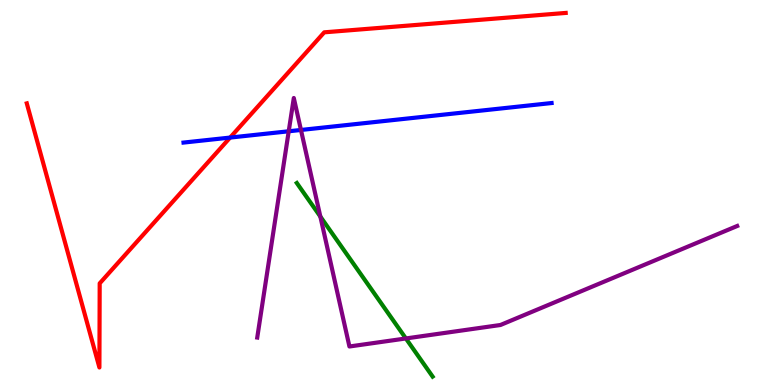[{'lines': ['blue', 'red'], 'intersections': [{'x': 2.97, 'y': 6.43}]}, {'lines': ['green', 'red'], 'intersections': []}, {'lines': ['purple', 'red'], 'intersections': []}, {'lines': ['blue', 'green'], 'intersections': []}, {'lines': ['blue', 'purple'], 'intersections': [{'x': 3.73, 'y': 6.59}, {'x': 3.88, 'y': 6.62}]}, {'lines': ['green', 'purple'], 'intersections': [{'x': 4.13, 'y': 4.38}, {'x': 5.24, 'y': 1.21}]}]